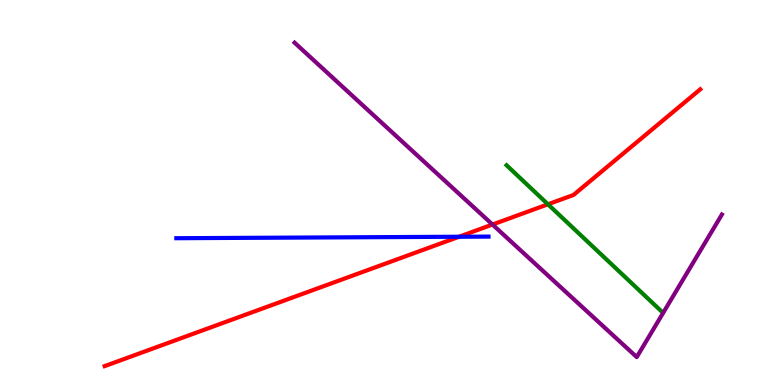[{'lines': ['blue', 'red'], 'intersections': [{'x': 5.92, 'y': 3.85}]}, {'lines': ['green', 'red'], 'intersections': [{'x': 7.07, 'y': 4.69}]}, {'lines': ['purple', 'red'], 'intersections': [{'x': 6.35, 'y': 4.17}]}, {'lines': ['blue', 'green'], 'intersections': []}, {'lines': ['blue', 'purple'], 'intersections': []}, {'lines': ['green', 'purple'], 'intersections': []}]